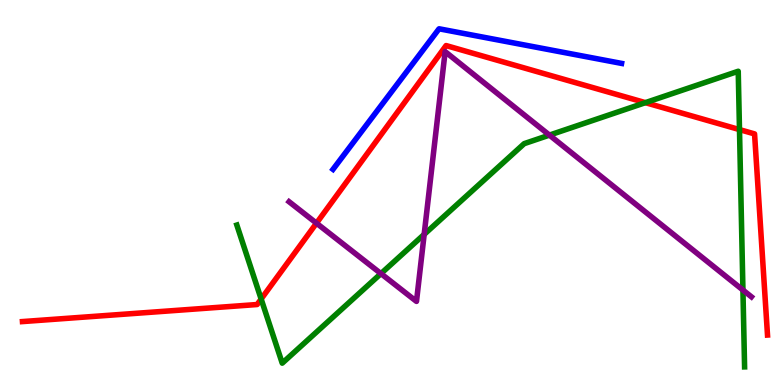[{'lines': ['blue', 'red'], 'intersections': []}, {'lines': ['green', 'red'], 'intersections': [{'x': 3.37, 'y': 2.23}, {'x': 8.33, 'y': 7.33}, {'x': 9.54, 'y': 6.63}]}, {'lines': ['purple', 'red'], 'intersections': [{'x': 4.08, 'y': 4.2}]}, {'lines': ['blue', 'green'], 'intersections': []}, {'lines': ['blue', 'purple'], 'intersections': []}, {'lines': ['green', 'purple'], 'intersections': [{'x': 4.92, 'y': 2.89}, {'x': 5.47, 'y': 3.91}, {'x': 7.09, 'y': 6.49}, {'x': 9.59, 'y': 2.47}]}]